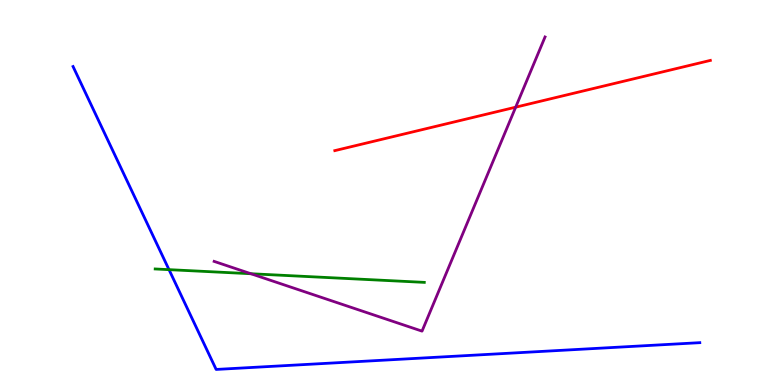[{'lines': ['blue', 'red'], 'intersections': []}, {'lines': ['green', 'red'], 'intersections': []}, {'lines': ['purple', 'red'], 'intersections': [{'x': 6.65, 'y': 7.22}]}, {'lines': ['blue', 'green'], 'intersections': [{'x': 2.18, 'y': 3.0}]}, {'lines': ['blue', 'purple'], 'intersections': []}, {'lines': ['green', 'purple'], 'intersections': [{'x': 3.24, 'y': 2.89}]}]